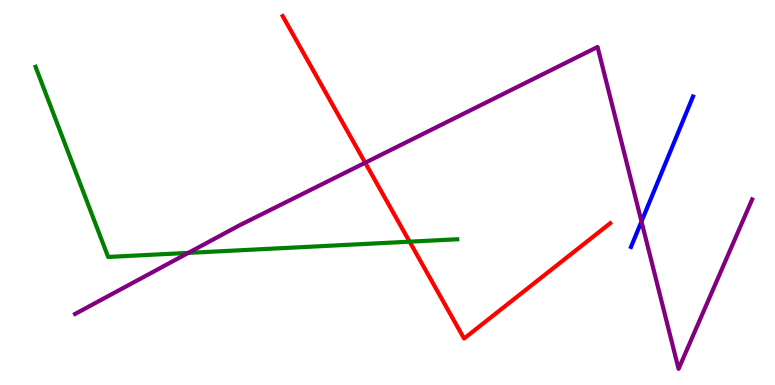[{'lines': ['blue', 'red'], 'intersections': []}, {'lines': ['green', 'red'], 'intersections': [{'x': 5.29, 'y': 3.72}]}, {'lines': ['purple', 'red'], 'intersections': [{'x': 4.71, 'y': 5.77}]}, {'lines': ['blue', 'green'], 'intersections': []}, {'lines': ['blue', 'purple'], 'intersections': [{'x': 8.28, 'y': 4.25}]}, {'lines': ['green', 'purple'], 'intersections': [{'x': 2.43, 'y': 3.43}]}]